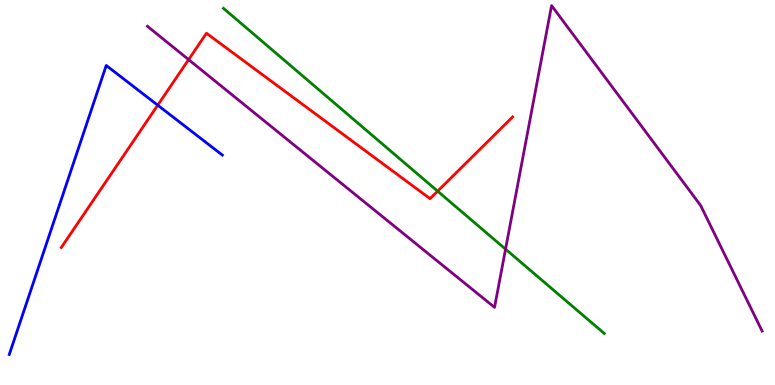[{'lines': ['blue', 'red'], 'intersections': [{'x': 2.04, 'y': 7.27}]}, {'lines': ['green', 'red'], 'intersections': [{'x': 5.65, 'y': 5.03}]}, {'lines': ['purple', 'red'], 'intersections': [{'x': 2.43, 'y': 8.45}]}, {'lines': ['blue', 'green'], 'intersections': []}, {'lines': ['blue', 'purple'], 'intersections': []}, {'lines': ['green', 'purple'], 'intersections': [{'x': 6.52, 'y': 3.53}]}]